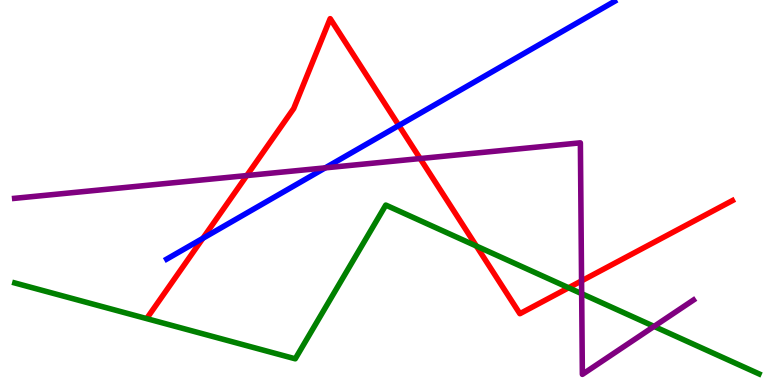[{'lines': ['blue', 'red'], 'intersections': [{'x': 2.62, 'y': 3.81}, {'x': 5.15, 'y': 6.74}]}, {'lines': ['green', 'red'], 'intersections': [{'x': 6.15, 'y': 3.61}, {'x': 7.34, 'y': 2.53}]}, {'lines': ['purple', 'red'], 'intersections': [{'x': 3.18, 'y': 5.44}, {'x': 5.42, 'y': 5.88}, {'x': 7.5, 'y': 2.7}]}, {'lines': ['blue', 'green'], 'intersections': []}, {'lines': ['blue', 'purple'], 'intersections': [{'x': 4.2, 'y': 5.64}]}, {'lines': ['green', 'purple'], 'intersections': [{'x': 7.51, 'y': 2.37}, {'x': 8.44, 'y': 1.52}]}]